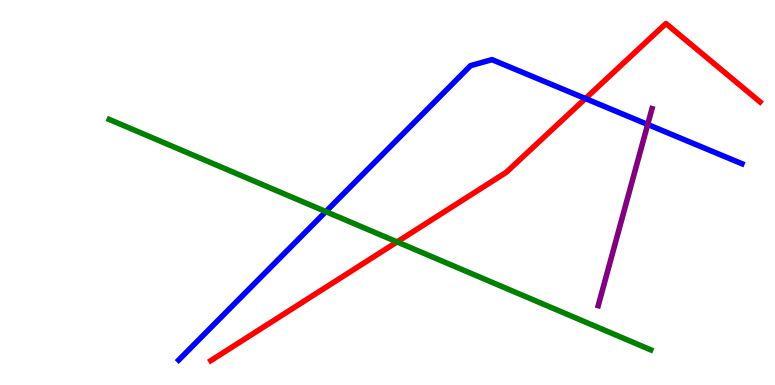[{'lines': ['blue', 'red'], 'intersections': [{'x': 7.55, 'y': 7.44}]}, {'lines': ['green', 'red'], 'intersections': [{'x': 5.12, 'y': 3.72}]}, {'lines': ['purple', 'red'], 'intersections': []}, {'lines': ['blue', 'green'], 'intersections': [{'x': 4.2, 'y': 4.5}]}, {'lines': ['blue', 'purple'], 'intersections': [{'x': 8.36, 'y': 6.77}]}, {'lines': ['green', 'purple'], 'intersections': []}]